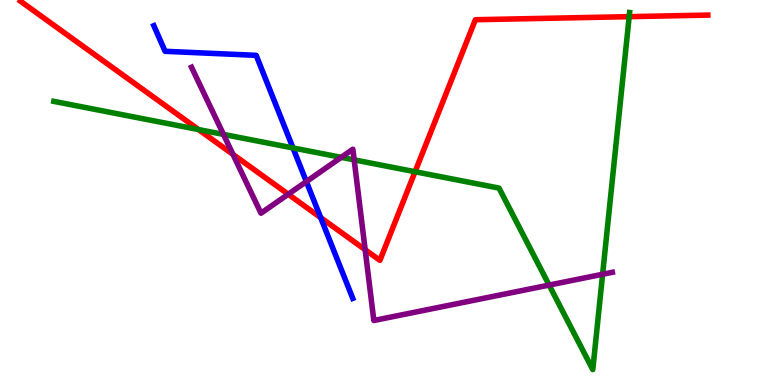[{'lines': ['blue', 'red'], 'intersections': [{'x': 4.14, 'y': 4.35}]}, {'lines': ['green', 'red'], 'intersections': [{'x': 2.56, 'y': 6.64}, {'x': 5.36, 'y': 5.54}, {'x': 8.12, 'y': 9.57}]}, {'lines': ['purple', 'red'], 'intersections': [{'x': 3.01, 'y': 5.99}, {'x': 3.72, 'y': 4.95}, {'x': 4.71, 'y': 3.51}]}, {'lines': ['blue', 'green'], 'intersections': [{'x': 3.78, 'y': 6.16}]}, {'lines': ['blue', 'purple'], 'intersections': [{'x': 3.95, 'y': 5.28}]}, {'lines': ['green', 'purple'], 'intersections': [{'x': 2.88, 'y': 6.51}, {'x': 4.4, 'y': 5.91}, {'x': 4.57, 'y': 5.85}, {'x': 7.09, 'y': 2.6}, {'x': 7.78, 'y': 2.88}]}]